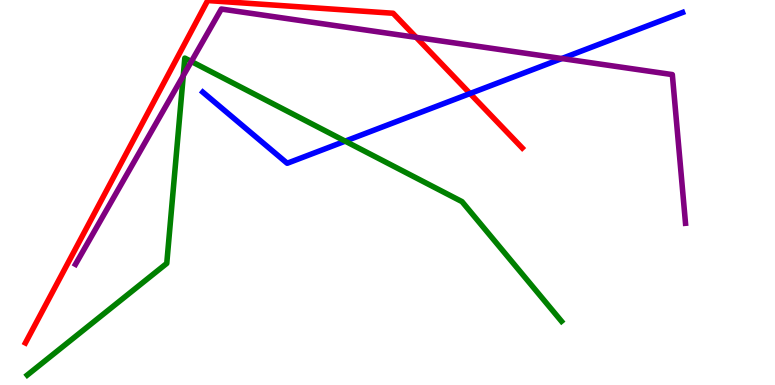[{'lines': ['blue', 'red'], 'intersections': [{'x': 6.07, 'y': 7.57}]}, {'lines': ['green', 'red'], 'intersections': []}, {'lines': ['purple', 'red'], 'intersections': [{'x': 5.37, 'y': 9.03}]}, {'lines': ['blue', 'green'], 'intersections': [{'x': 4.45, 'y': 6.33}]}, {'lines': ['blue', 'purple'], 'intersections': [{'x': 7.25, 'y': 8.48}]}, {'lines': ['green', 'purple'], 'intersections': [{'x': 2.36, 'y': 8.03}, {'x': 2.47, 'y': 8.4}]}]